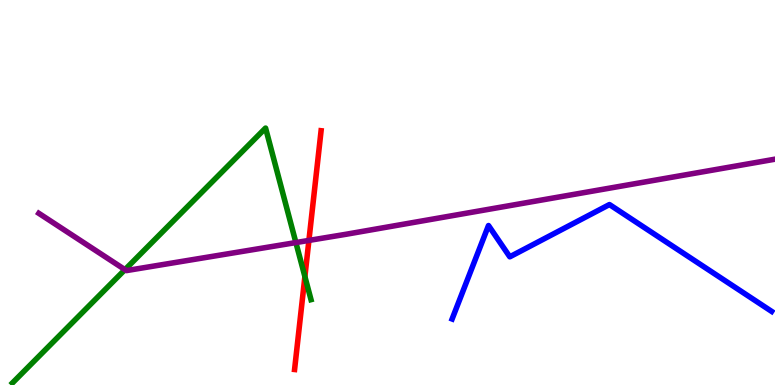[{'lines': ['blue', 'red'], 'intersections': []}, {'lines': ['green', 'red'], 'intersections': [{'x': 3.93, 'y': 2.82}]}, {'lines': ['purple', 'red'], 'intersections': [{'x': 3.99, 'y': 3.76}]}, {'lines': ['blue', 'green'], 'intersections': []}, {'lines': ['blue', 'purple'], 'intersections': []}, {'lines': ['green', 'purple'], 'intersections': [{'x': 1.61, 'y': 3.0}, {'x': 3.82, 'y': 3.7}]}]